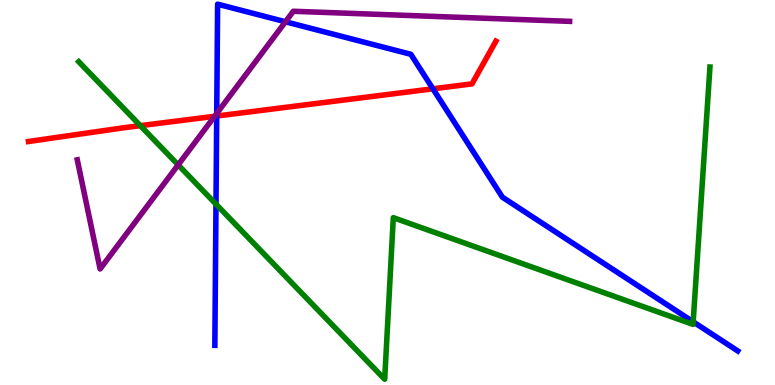[{'lines': ['blue', 'red'], 'intersections': [{'x': 2.8, 'y': 6.99}, {'x': 5.59, 'y': 7.69}]}, {'lines': ['green', 'red'], 'intersections': [{'x': 1.81, 'y': 6.74}]}, {'lines': ['purple', 'red'], 'intersections': [{'x': 2.77, 'y': 6.98}]}, {'lines': ['blue', 'green'], 'intersections': [{'x': 2.79, 'y': 4.7}, {'x': 8.94, 'y': 1.64}]}, {'lines': ['blue', 'purple'], 'intersections': [{'x': 2.8, 'y': 7.05}, {'x': 3.68, 'y': 9.43}]}, {'lines': ['green', 'purple'], 'intersections': [{'x': 2.3, 'y': 5.72}]}]